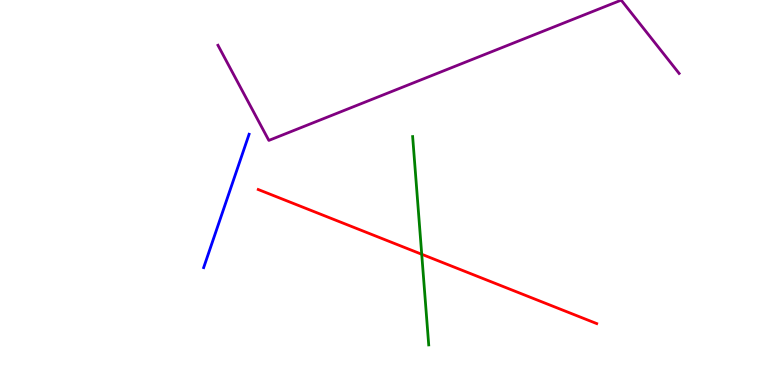[{'lines': ['blue', 'red'], 'intersections': []}, {'lines': ['green', 'red'], 'intersections': [{'x': 5.44, 'y': 3.4}]}, {'lines': ['purple', 'red'], 'intersections': []}, {'lines': ['blue', 'green'], 'intersections': []}, {'lines': ['blue', 'purple'], 'intersections': []}, {'lines': ['green', 'purple'], 'intersections': []}]